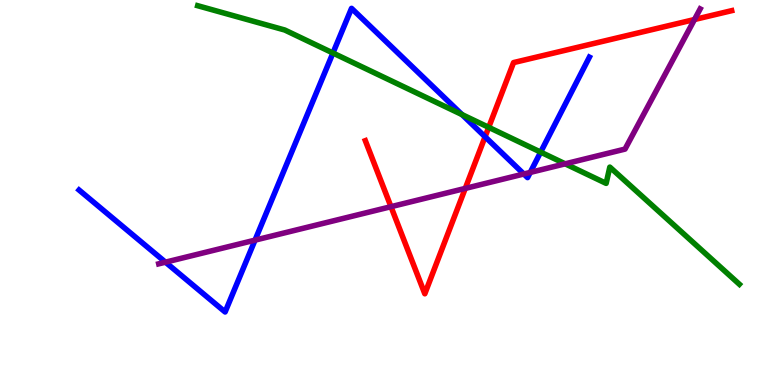[{'lines': ['blue', 'red'], 'intersections': [{'x': 6.26, 'y': 6.45}]}, {'lines': ['green', 'red'], 'intersections': [{'x': 6.31, 'y': 6.69}]}, {'lines': ['purple', 'red'], 'intersections': [{'x': 5.04, 'y': 4.63}, {'x': 6.0, 'y': 5.11}, {'x': 8.96, 'y': 9.49}]}, {'lines': ['blue', 'green'], 'intersections': [{'x': 4.3, 'y': 8.62}, {'x': 5.96, 'y': 7.02}, {'x': 6.98, 'y': 6.05}]}, {'lines': ['blue', 'purple'], 'intersections': [{'x': 2.14, 'y': 3.19}, {'x': 3.29, 'y': 3.76}, {'x': 6.76, 'y': 5.48}, {'x': 6.84, 'y': 5.52}]}, {'lines': ['green', 'purple'], 'intersections': [{'x': 7.29, 'y': 5.74}]}]